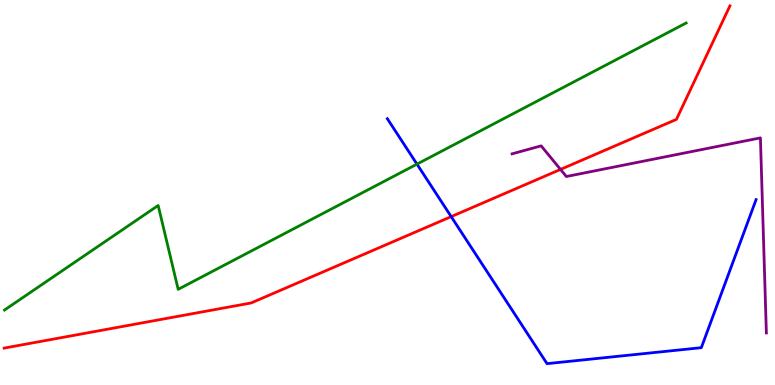[{'lines': ['blue', 'red'], 'intersections': [{'x': 5.82, 'y': 4.37}]}, {'lines': ['green', 'red'], 'intersections': []}, {'lines': ['purple', 'red'], 'intersections': [{'x': 7.23, 'y': 5.6}]}, {'lines': ['blue', 'green'], 'intersections': [{'x': 5.38, 'y': 5.74}]}, {'lines': ['blue', 'purple'], 'intersections': []}, {'lines': ['green', 'purple'], 'intersections': []}]